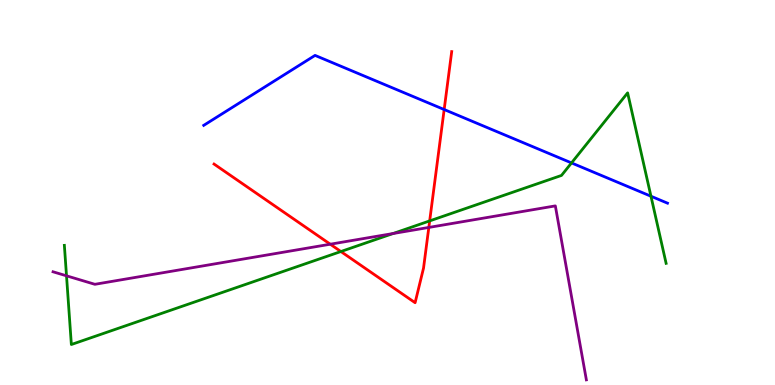[{'lines': ['blue', 'red'], 'intersections': [{'x': 5.73, 'y': 7.16}]}, {'lines': ['green', 'red'], 'intersections': [{'x': 4.4, 'y': 3.47}, {'x': 5.54, 'y': 4.26}]}, {'lines': ['purple', 'red'], 'intersections': [{'x': 4.26, 'y': 3.66}, {'x': 5.53, 'y': 4.09}]}, {'lines': ['blue', 'green'], 'intersections': [{'x': 7.37, 'y': 5.77}, {'x': 8.4, 'y': 4.9}]}, {'lines': ['blue', 'purple'], 'intersections': []}, {'lines': ['green', 'purple'], 'intersections': [{'x': 0.858, 'y': 2.84}, {'x': 5.07, 'y': 3.93}]}]